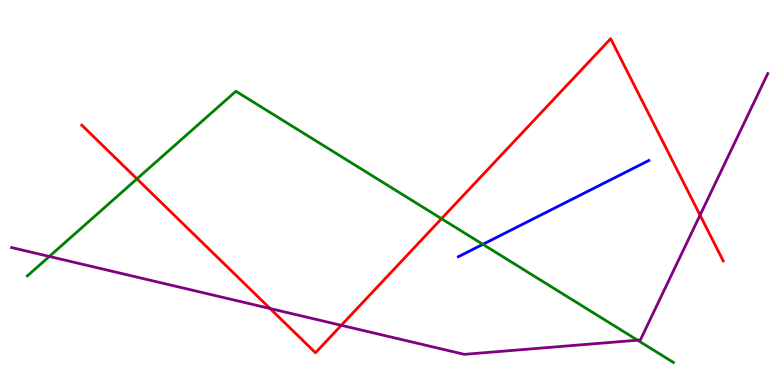[{'lines': ['blue', 'red'], 'intersections': []}, {'lines': ['green', 'red'], 'intersections': [{'x': 1.77, 'y': 5.35}, {'x': 5.7, 'y': 4.32}]}, {'lines': ['purple', 'red'], 'intersections': [{'x': 3.48, 'y': 1.99}, {'x': 4.4, 'y': 1.55}, {'x': 9.03, 'y': 4.41}]}, {'lines': ['blue', 'green'], 'intersections': [{'x': 6.23, 'y': 3.65}]}, {'lines': ['blue', 'purple'], 'intersections': []}, {'lines': ['green', 'purple'], 'intersections': [{'x': 0.636, 'y': 3.34}, {'x': 8.23, 'y': 1.16}]}]